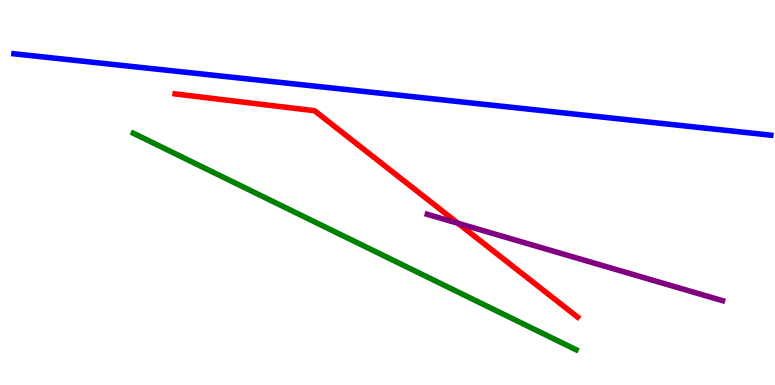[{'lines': ['blue', 'red'], 'intersections': []}, {'lines': ['green', 'red'], 'intersections': []}, {'lines': ['purple', 'red'], 'intersections': [{'x': 5.91, 'y': 4.2}]}, {'lines': ['blue', 'green'], 'intersections': []}, {'lines': ['blue', 'purple'], 'intersections': []}, {'lines': ['green', 'purple'], 'intersections': []}]